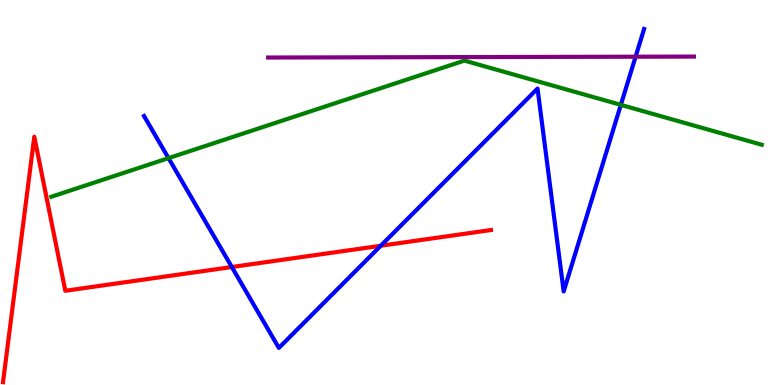[{'lines': ['blue', 'red'], 'intersections': [{'x': 2.99, 'y': 3.06}, {'x': 4.91, 'y': 3.62}]}, {'lines': ['green', 'red'], 'intersections': []}, {'lines': ['purple', 'red'], 'intersections': []}, {'lines': ['blue', 'green'], 'intersections': [{'x': 2.17, 'y': 5.89}, {'x': 8.01, 'y': 7.28}]}, {'lines': ['blue', 'purple'], 'intersections': [{'x': 8.2, 'y': 8.53}]}, {'lines': ['green', 'purple'], 'intersections': []}]